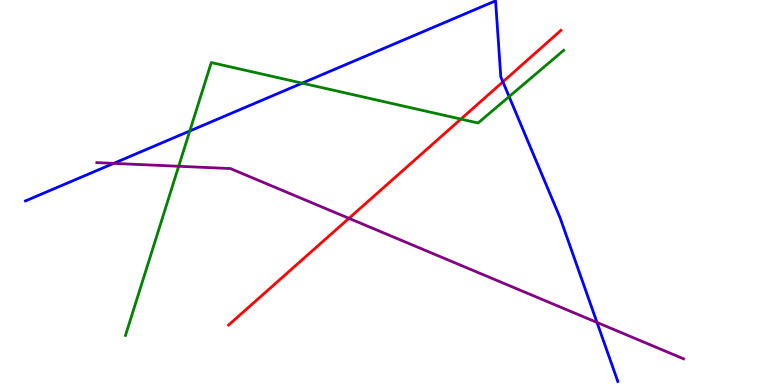[{'lines': ['blue', 'red'], 'intersections': [{'x': 6.49, 'y': 7.87}]}, {'lines': ['green', 'red'], 'intersections': [{'x': 5.95, 'y': 6.91}]}, {'lines': ['purple', 'red'], 'intersections': [{'x': 4.5, 'y': 4.33}]}, {'lines': ['blue', 'green'], 'intersections': [{'x': 2.45, 'y': 6.6}, {'x': 3.9, 'y': 7.84}, {'x': 6.57, 'y': 7.49}]}, {'lines': ['blue', 'purple'], 'intersections': [{'x': 1.47, 'y': 5.76}, {'x': 7.7, 'y': 1.62}]}, {'lines': ['green', 'purple'], 'intersections': [{'x': 2.31, 'y': 5.68}]}]